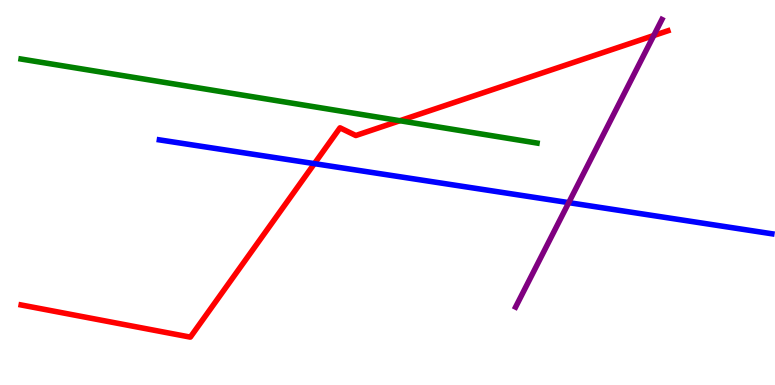[{'lines': ['blue', 'red'], 'intersections': [{'x': 4.06, 'y': 5.75}]}, {'lines': ['green', 'red'], 'intersections': [{'x': 5.16, 'y': 6.86}]}, {'lines': ['purple', 'red'], 'intersections': [{'x': 8.44, 'y': 9.08}]}, {'lines': ['blue', 'green'], 'intersections': []}, {'lines': ['blue', 'purple'], 'intersections': [{'x': 7.34, 'y': 4.74}]}, {'lines': ['green', 'purple'], 'intersections': []}]